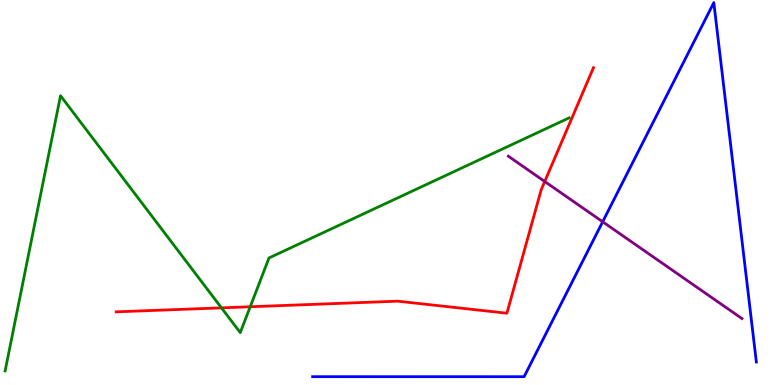[{'lines': ['blue', 'red'], 'intersections': []}, {'lines': ['green', 'red'], 'intersections': [{'x': 2.86, 'y': 2.0}, {'x': 3.23, 'y': 2.03}]}, {'lines': ['purple', 'red'], 'intersections': [{'x': 7.03, 'y': 5.29}]}, {'lines': ['blue', 'green'], 'intersections': []}, {'lines': ['blue', 'purple'], 'intersections': [{'x': 7.78, 'y': 4.24}]}, {'lines': ['green', 'purple'], 'intersections': []}]